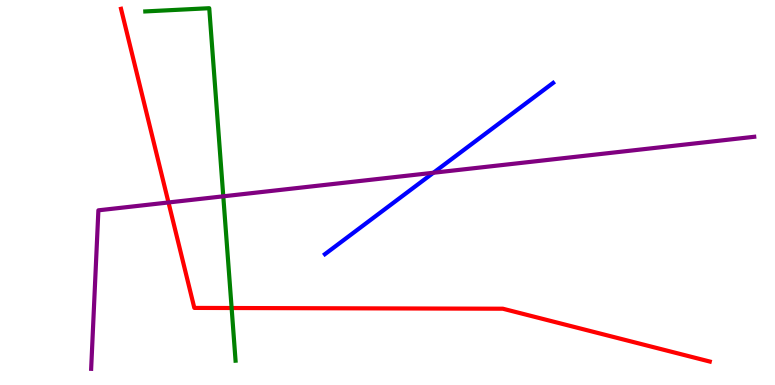[{'lines': ['blue', 'red'], 'intersections': []}, {'lines': ['green', 'red'], 'intersections': [{'x': 2.99, 'y': 2.0}]}, {'lines': ['purple', 'red'], 'intersections': [{'x': 2.17, 'y': 4.74}]}, {'lines': ['blue', 'green'], 'intersections': []}, {'lines': ['blue', 'purple'], 'intersections': [{'x': 5.59, 'y': 5.51}]}, {'lines': ['green', 'purple'], 'intersections': [{'x': 2.88, 'y': 4.9}]}]